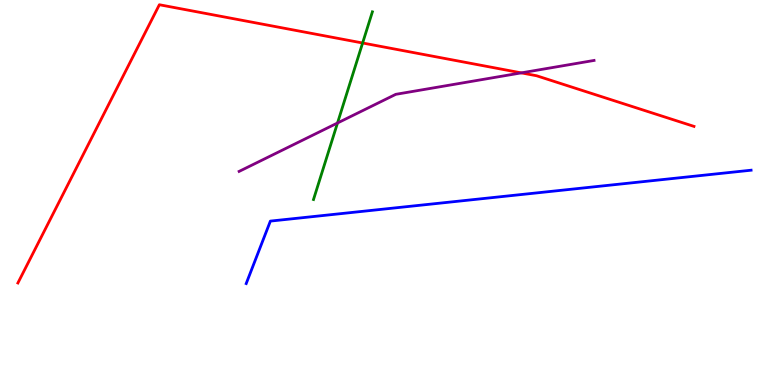[{'lines': ['blue', 'red'], 'intersections': []}, {'lines': ['green', 'red'], 'intersections': [{'x': 4.68, 'y': 8.88}]}, {'lines': ['purple', 'red'], 'intersections': [{'x': 6.73, 'y': 8.11}]}, {'lines': ['blue', 'green'], 'intersections': []}, {'lines': ['blue', 'purple'], 'intersections': []}, {'lines': ['green', 'purple'], 'intersections': [{'x': 4.36, 'y': 6.81}]}]